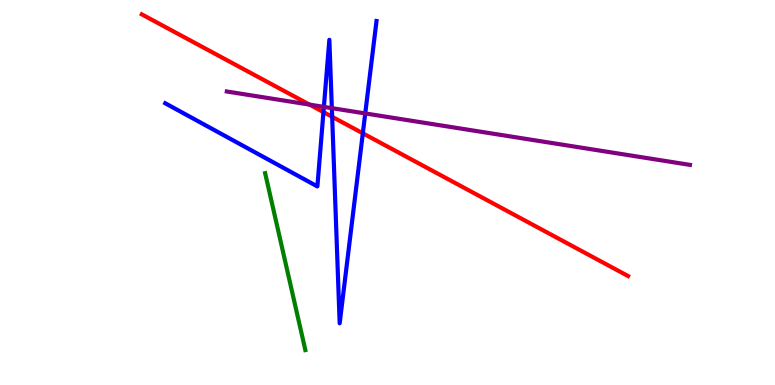[{'lines': ['blue', 'red'], 'intersections': [{'x': 4.17, 'y': 7.09}, {'x': 4.29, 'y': 6.97}, {'x': 4.68, 'y': 6.54}]}, {'lines': ['green', 'red'], 'intersections': []}, {'lines': ['purple', 'red'], 'intersections': [{'x': 3.99, 'y': 7.28}]}, {'lines': ['blue', 'green'], 'intersections': []}, {'lines': ['blue', 'purple'], 'intersections': [{'x': 4.18, 'y': 7.22}, {'x': 4.28, 'y': 7.19}, {'x': 4.71, 'y': 7.05}]}, {'lines': ['green', 'purple'], 'intersections': []}]